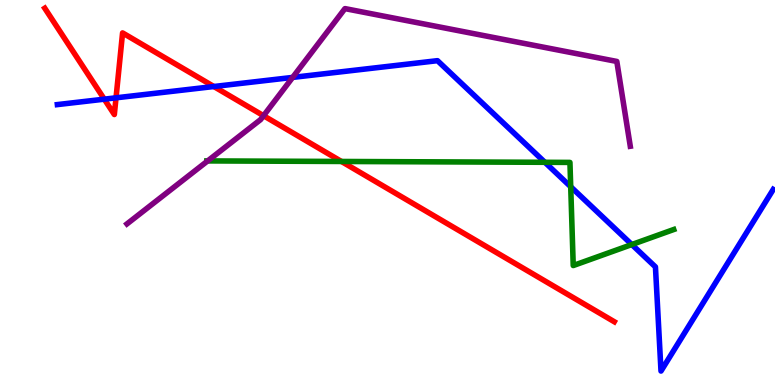[{'lines': ['blue', 'red'], 'intersections': [{'x': 1.35, 'y': 7.42}, {'x': 1.5, 'y': 7.46}, {'x': 2.76, 'y': 7.75}]}, {'lines': ['green', 'red'], 'intersections': [{'x': 4.41, 'y': 5.81}]}, {'lines': ['purple', 'red'], 'intersections': [{'x': 3.4, 'y': 6.99}]}, {'lines': ['blue', 'green'], 'intersections': [{'x': 7.03, 'y': 5.78}, {'x': 7.36, 'y': 5.15}, {'x': 8.15, 'y': 3.65}]}, {'lines': ['blue', 'purple'], 'intersections': [{'x': 3.78, 'y': 7.99}]}, {'lines': ['green', 'purple'], 'intersections': [{'x': 2.68, 'y': 5.82}]}]